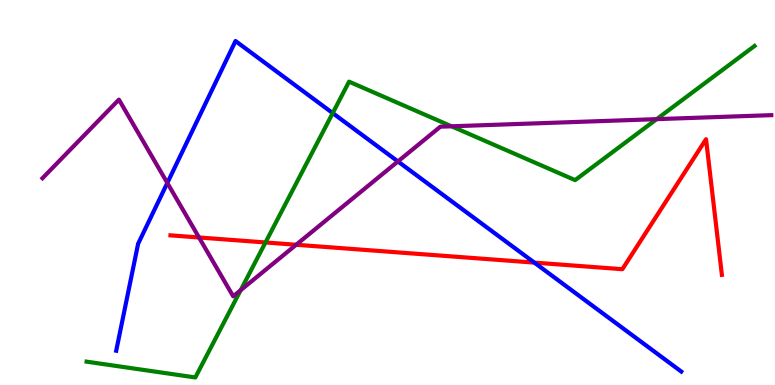[{'lines': ['blue', 'red'], 'intersections': [{'x': 6.89, 'y': 3.18}]}, {'lines': ['green', 'red'], 'intersections': [{'x': 3.43, 'y': 3.7}]}, {'lines': ['purple', 'red'], 'intersections': [{'x': 2.57, 'y': 3.83}, {'x': 3.82, 'y': 3.64}]}, {'lines': ['blue', 'green'], 'intersections': [{'x': 4.29, 'y': 7.06}]}, {'lines': ['blue', 'purple'], 'intersections': [{'x': 2.16, 'y': 5.25}, {'x': 5.13, 'y': 5.81}]}, {'lines': ['green', 'purple'], 'intersections': [{'x': 3.11, 'y': 2.46}, {'x': 5.83, 'y': 6.72}, {'x': 8.47, 'y': 6.91}]}]